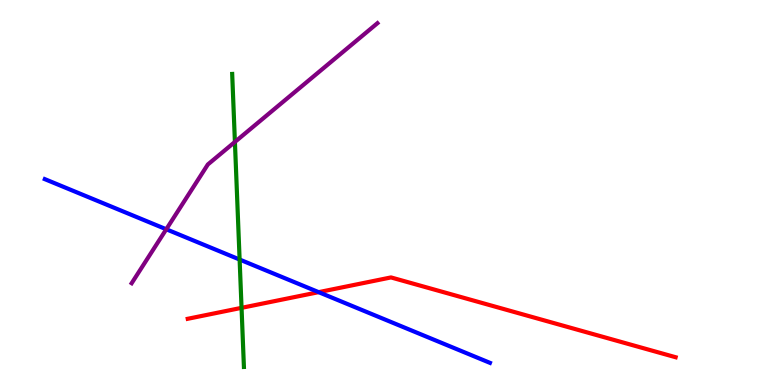[{'lines': ['blue', 'red'], 'intersections': [{'x': 4.11, 'y': 2.41}]}, {'lines': ['green', 'red'], 'intersections': [{'x': 3.12, 'y': 2.0}]}, {'lines': ['purple', 'red'], 'intersections': []}, {'lines': ['blue', 'green'], 'intersections': [{'x': 3.09, 'y': 3.26}]}, {'lines': ['blue', 'purple'], 'intersections': [{'x': 2.15, 'y': 4.04}]}, {'lines': ['green', 'purple'], 'intersections': [{'x': 3.03, 'y': 6.31}]}]